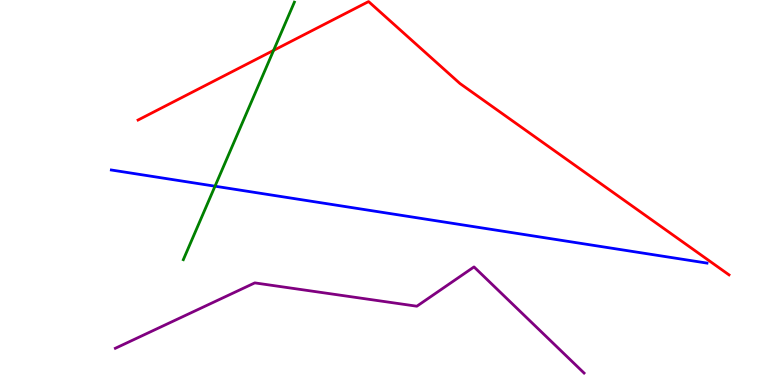[{'lines': ['blue', 'red'], 'intersections': []}, {'lines': ['green', 'red'], 'intersections': [{'x': 3.53, 'y': 8.69}]}, {'lines': ['purple', 'red'], 'intersections': []}, {'lines': ['blue', 'green'], 'intersections': [{'x': 2.77, 'y': 5.16}]}, {'lines': ['blue', 'purple'], 'intersections': []}, {'lines': ['green', 'purple'], 'intersections': []}]